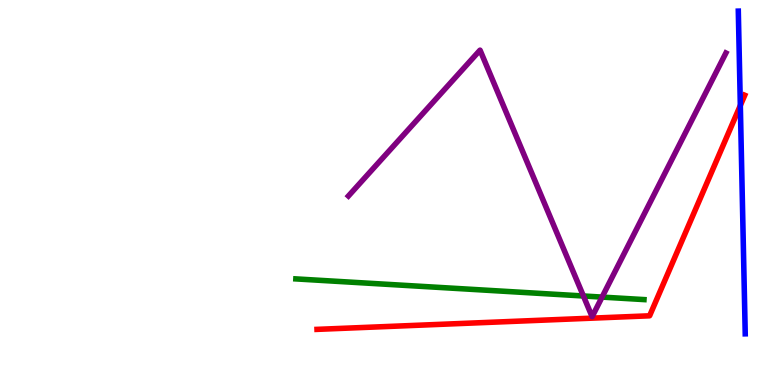[{'lines': ['blue', 'red'], 'intersections': [{'x': 9.55, 'y': 7.26}]}, {'lines': ['green', 'red'], 'intersections': []}, {'lines': ['purple', 'red'], 'intersections': []}, {'lines': ['blue', 'green'], 'intersections': []}, {'lines': ['blue', 'purple'], 'intersections': []}, {'lines': ['green', 'purple'], 'intersections': [{'x': 7.53, 'y': 2.31}, {'x': 7.77, 'y': 2.28}]}]